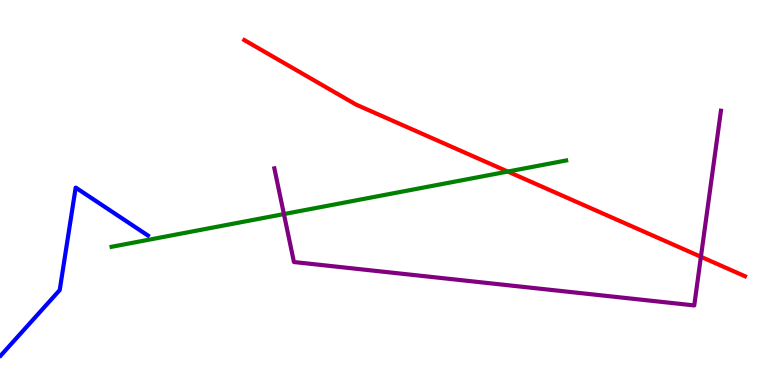[{'lines': ['blue', 'red'], 'intersections': []}, {'lines': ['green', 'red'], 'intersections': [{'x': 6.55, 'y': 5.54}]}, {'lines': ['purple', 'red'], 'intersections': [{'x': 9.04, 'y': 3.33}]}, {'lines': ['blue', 'green'], 'intersections': []}, {'lines': ['blue', 'purple'], 'intersections': []}, {'lines': ['green', 'purple'], 'intersections': [{'x': 3.66, 'y': 4.44}]}]